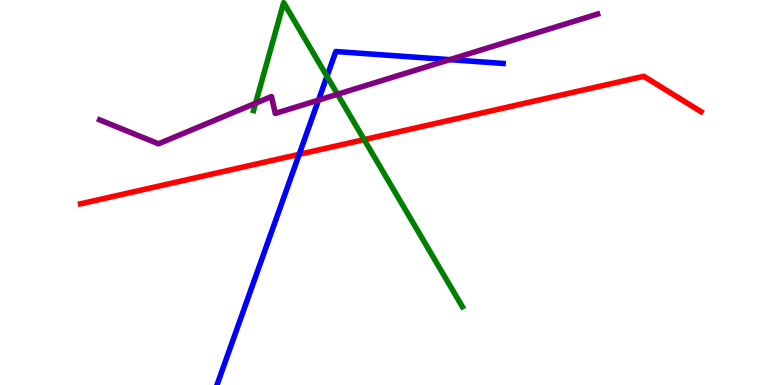[{'lines': ['blue', 'red'], 'intersections': [{'x': 3.86, 'y': 5.99}]}, {'lines': ['green', 'red'], 'intersections': [{'x': 4.7, 'y': 6.37}]}, {'lines': ['purple', 'red'], 'intersections': []}, {'lines': ['blue', 'green'], 'intersections': [{'x': 4.22, 'y': 8.02}]}, {'lines': ['blue', 'purple'], 'intersections': [{'x': 4.11, 'y': 7.4}, {'x': 5.8, 'y': 8.45}]}, {'lines': ['green', 'purple'], 'intersections': [{'x': 3.3, 'y': 7.32}, {'x': 4.35, 'y': 7.55}]}]